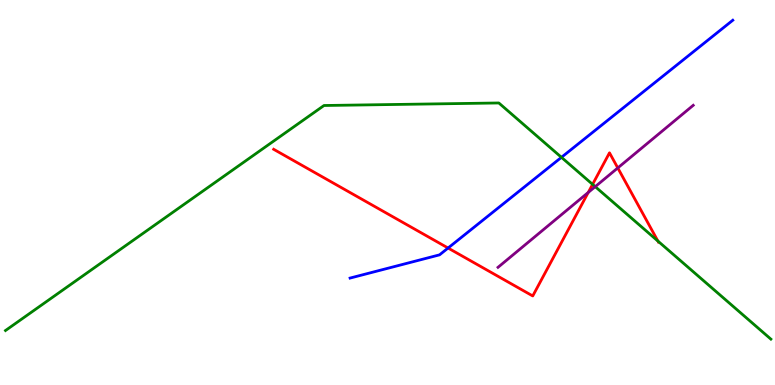[{'lines': ['blue', 'red'], 'intersections': [{'x': 5.78, 'y': 3.56}]}, {'lines': ['green', 'red'], 'intersections': [{'x': 7.65, 'y': 5.21}, {'x': 8.49, 'y': 3.74}]}, {'lines': ['purple', 'red'], 'intersections': [{'x': 7.59, 'y': 5.0}, {'x': 7.97, 'y': 5.64}]}, {'lines': ['blue', 'green'], 'intersections': [{'x': 7.24, 'y': 5.91}]}, {'lines': ['blue', 'purple'], 'intersections': []}, {'lines': ['green', 'purple'], 'intersections': [{'x': 7.68, 'y': 5.15}]}]